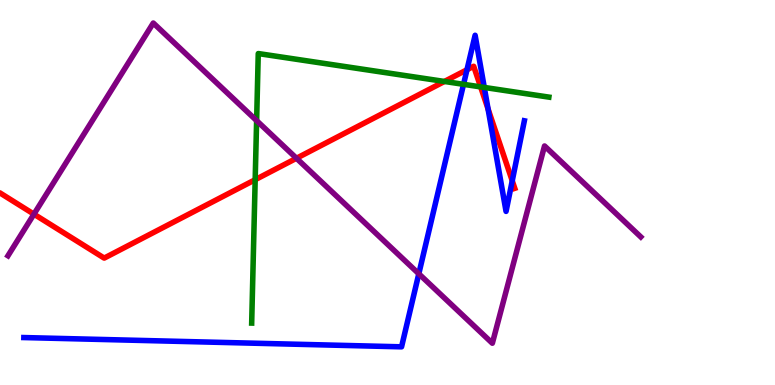[{'lines': ['blue', 'red'], 'intersections': [{'x': 6.03, 'y': 8.19}, {'x': 6.3, 'y': 7.17}, {'x': 6.61, 'y': 5.3}]}, {'lines': ['green', 'red'], 'intersections': [{'x': 3.29, 'y': 5.33}, {'x': 5.73, 'y': 7.88}, {'x': 6.2, 'y': 7.74}]}, {'lines': ['purple', 'red'], 'intersections': [{'x': 0.438, 'y': 4.44}, {'x': 3.83, 'y': 5.89}]}, {'lines': ['blue', 'green'], 'intersections': [{'x': 5.98, 'y': 7.81}, {'x': 6.25, 'y': 7.73}]}, {'lines': ['blue', 'purple'], 'intersections': [{'x': 5.4, 'y': 2.89}]}, {'lines': ['green', 'purple'], 'intersections': [{'x': 3.31, 'y': 6.87}]}]